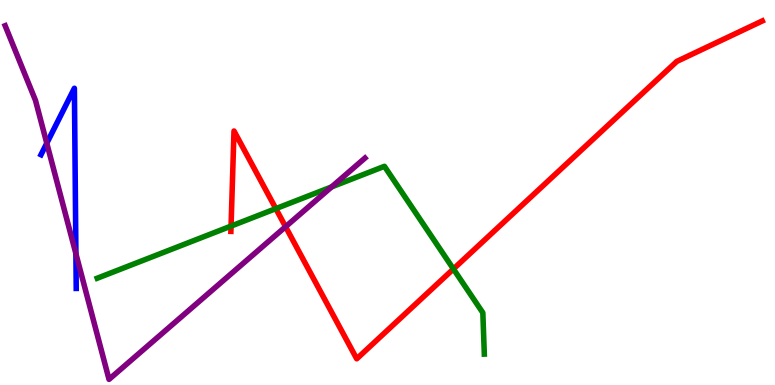[{'lines': ['blue', 'red'], 'intersections': []}, {'lines': ['green', 'red'], 'intersections': [{'x': 2.98, 'y': 4.13}, {'x': 3.56, 'y': 4.58}, {'x': 5.85, 'y': 3.01}]}, {'lines': ['purple', 'red'], 'intersections': [{'x': 3.68, 'y': 4.11}]}, {'lines': ['blue', 'green'], 'intersections': []}, {'lines': ['blue', 'purple'], 'intersections': [{'x': 0.604, 'y': 6.28}, {'x': 0.979, 'y': 3.41}]}, {'lines': ['green', 'purple'], 'intersections': [{'x': 4.28, 'y': 5.15}]}]